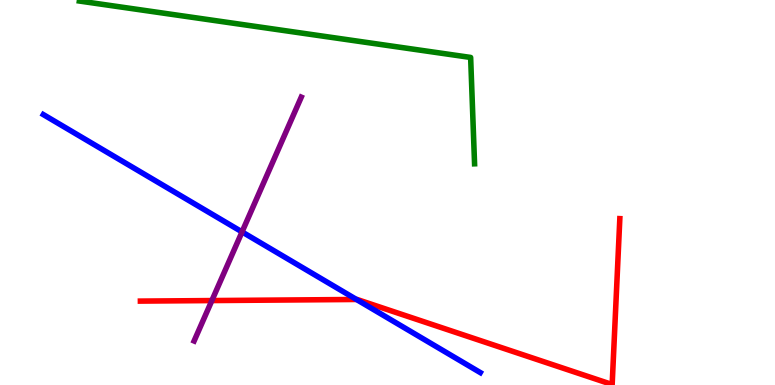[{'lines': ['blue', 'red'], 'intersections': [{'x': 4.6, 'y': 2.22}]}, {'lines': ['green', 'red'], 'intersections': []}, {'lines': ['purple', 'red'], 'intersections': [{'x': 2.73, 'y': 2.19}]}, {'lines': ['blue', 'green'], 'intersections': []}, {'lines': ['blue', 'purple'], 'intersections': [{'x': 3.12, 'y': 3.98}]}, {'lines': ['green', 'purple'], 'intersections': []}]